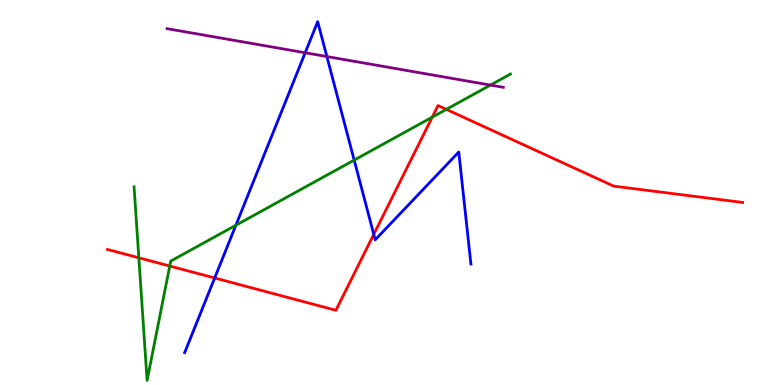[{'lines': ['blue', 'red'], 'intersections': [{'x': 2.77, 'y': 2.78}, {'x': 4.82, 'y': 3.91}]}, {'lines': ['green', 'red'], 'intersections': [{'x': 1.79, 'y': 3.3}, {'x': 2.19, 'y': 3.09}, {'x': 5.58, 'y': 6.96}, {'x': 5.76, 'y': 7.16}]}, {'lines': ['purple', 'red'], 'intersections': []}, {'lines': ['blue', 'green'], 'intersections': [{'x': 3.04, 'y': 4.15}, {'x': 4.57, 'y': 5.84}]}, {'lines': ['blue', 'purple'], 'intersections': [{'x': 3.94, 'y': 8.63}, {'x': 4.22, 'y': 8.53}]}, {'lines': ['green', 'purple'], 'intersections': [{'x': 6.33, 'y': 7.79}]}]